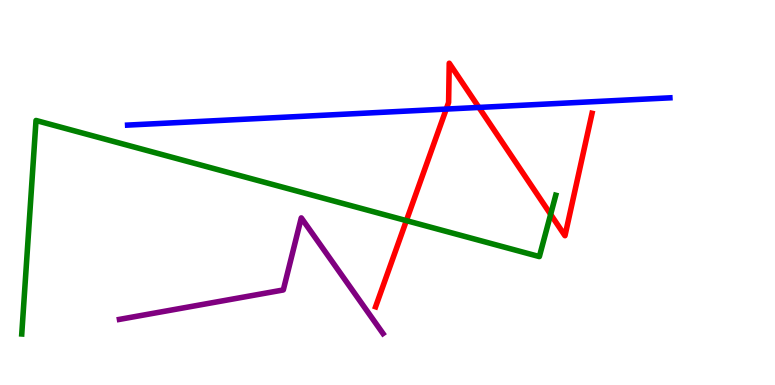[{'lines': ['blue', 'red'], 'intersections': [{'x': 5.76, 'y': 7.17}, {'x': 6.18, 'y': 7.21}]}, {'lines': ['green', 'red'], 'intersections': [{'x': 5.24, 'y': 4.27}, {'x': 7.11, 'y': 4.43}]}, {'lines': ['purple', 'red'], 'intersections': []}, {'lines': ['blue', 'green'], 'intersections': []}, {'lines': ['blue', 'purple'], 'intersections': []}, {'lines': ['green', 'purple'], 'intersections': []}]